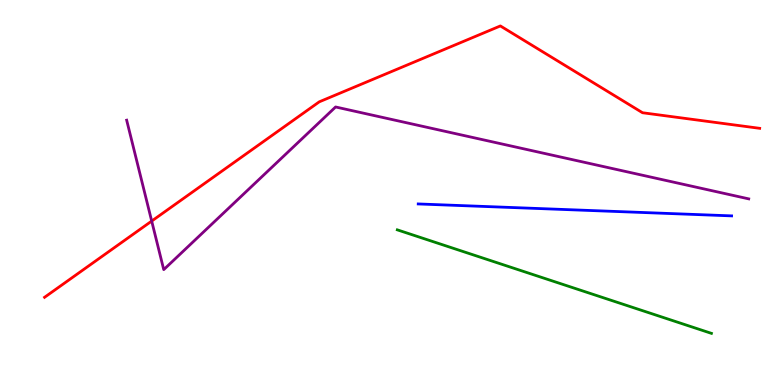[{'lines': ['blue', 'red'], 'intersections': []}, {'lines': ['green', 'red'], 'intersections': []}, {'lines': ['purple', 'red'], 'intersections': [{'x': 1.96, 'y': 4.26}]}, {'lines': ['blue', 'green'], 'intersections': []}, {'lines': ['blue', 'purple'], 'intersections': []}, {'lines': ['green', 'purple'], 'intersections': []}]